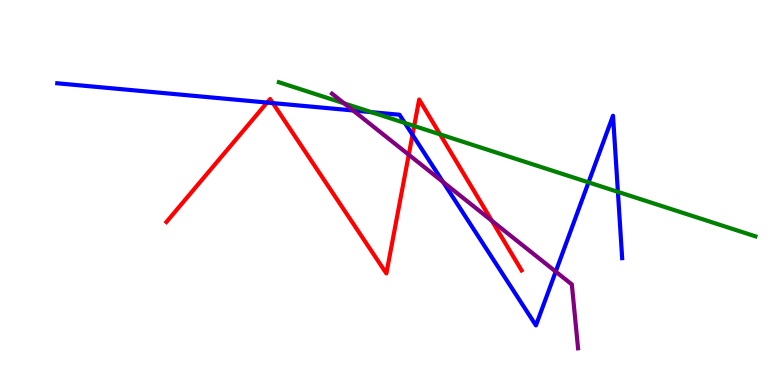[{'lines': ['blue', 'red'], 'intersections': [{'x': 3.45, 'y': 7.34}, {'x': 3.52, 'y': 7.32}, {'x': 5.32, 'y': 6.5}]}, {'lines': ['green', 'red'], 'intersections': [{'x': 5.34, 'y': 6.73}, {'x': 5.68, 'y': 6.51}]}, {'lines': ['purple', 'red'], 'intersections': [{'x': 5.27, 'y': 5.98}, {'x': 6.35, 'y': 4.26}]}, {'lines': ['blue', 'green'], 'intersections': [{'x': 4.79, 'y': 7.09}, {'x': 5.22, 'y': 6.81}, {'x': 7.59, 'y': 5.26}, {'x': 7.97, 'y': 5.02}]}, {'lines': ['blue', 'purple'], 'intersections': [{'x': 4.56, 'y': 7.13}, {'x': 5.72, 'y': 5.27}, {'x': 7.17, 'y': 2.95}]}, {'lines': ['green', 'purple'], 'intersections': [{'x': 4.44, 'y': 7.32}]}]